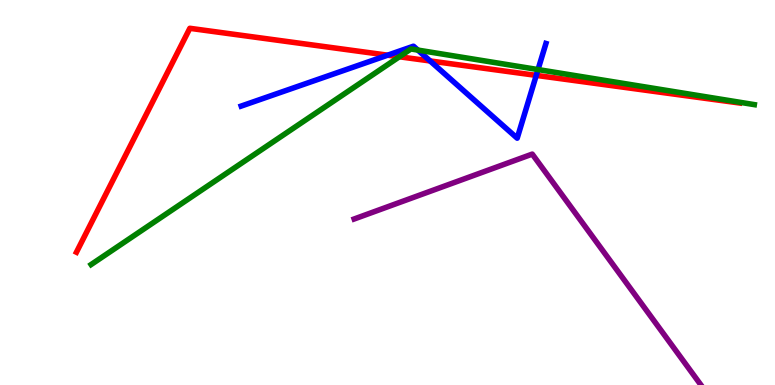[{'lines': ['blue', 'red'], 'intersections': [{'x': 5.0, 'y': 8.57}, {'x': 5.55, 'y': 8.42}, {'x': 6.92, 'y': 8.04}]}, {'lines': ['green', 'red'], 'intersections': [{'x': 5.15, 'y': 8.53}]}, {'lines': ['purple', 'red'], 'intersections': []}, {'lines': ['blue', 'green'], 'intersections': [{'x': 5.39, 'y': 8.7}, {'x': 6.94, 'y': 8.19}]}, {'lines': ['blue', 'purple'], 'intersections': []}, {'lines': ['green', 'purple'], 'intersections': []}]